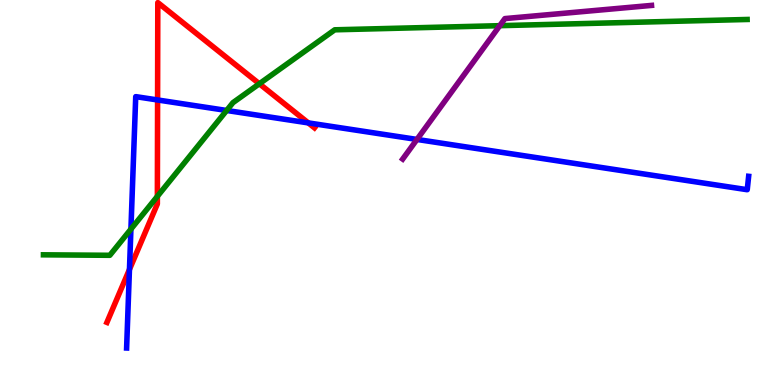[{'lines': ['blue', 'red'], 'intersections': [{'x': 1.67, 'y': 3.0}, {'x': 2.03, 'y': 7.4}, {'x': 3.98, 'y': 6.81}]}, {'lines': ['green', 'red'], 'intersections': [{'x': 2.03, 'y': 4.9}, {'x': 3.35, 'y': 7.82}]}, {'lines': ['purple', 'red'], 'intersections': []}, {'lines': ['blue', 'green'], 'intersections': [{'x': 1.69, 'y': 4.05}, {'x': 2.92, 'y': 7.13}]}, {'lines': ['blue', 'purple'], 'intersections': [{'x': 5.38, 'y': 6.38}]}, {'lines': ['green', 'purple'], 'intersections': [{'x': 6.45, 'y': 9.33}]}]